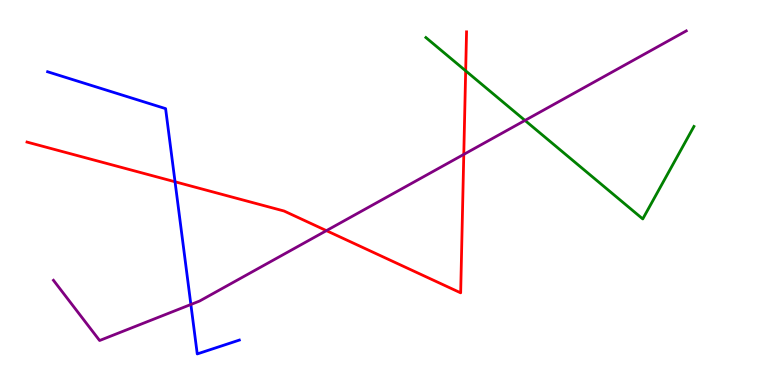[{'lines': ['blue', 'red'], 'intersections': [{'x': 2.26, 'y': 5.28}]}, {'lines': ['green', 'red'], 'intersections': [{'x': 6.01, 'y': 8.16}]}, {'lines': ['purple', 'red'], 'intersections': [{'x': 4.21, 'y': 4.01}, {'x': 5.98, 'y': 5.99}]}, {'lines': ['blue', 'green'], 'intersections': []}, {'lines': ['blue', 'purple'], 'intersections': [{'x': 2.46, 'y': 2.09}]}, {'lines': ['green', 'purple'], 'intersections': [{'x': 6.77, 'y': 6.87}]}]